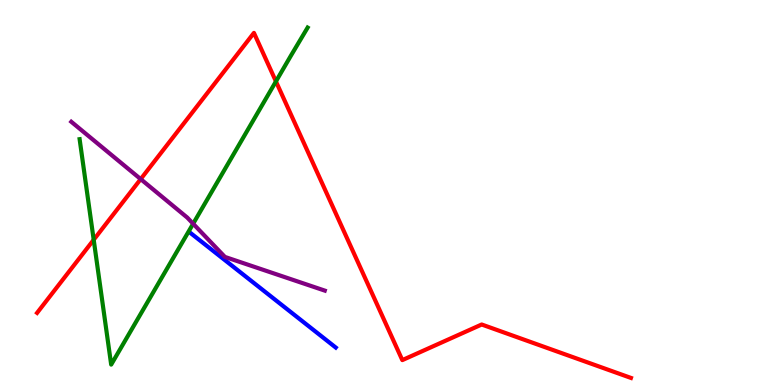[{'lines': ['blue', 'red'], 'intersections': []}, {'lines': ['green', 'red'], 'intersections': [{'x': 1.21, 'y': 3.77}, {'x': 3.56, 'y': 7.89}]}, {'lines': ['purple', 'red'], 'intersections': [{'x': 1.82, 'y': 5.35}]}, {'lines': ['blue', 'green'], 'intersections': []}, {'lines': ['blue', 'purple'], 'intersections': []}, {'lines': ['green', 'purple'], 'intersections': [{'x': 2.49, 'y': 4.19}]}]